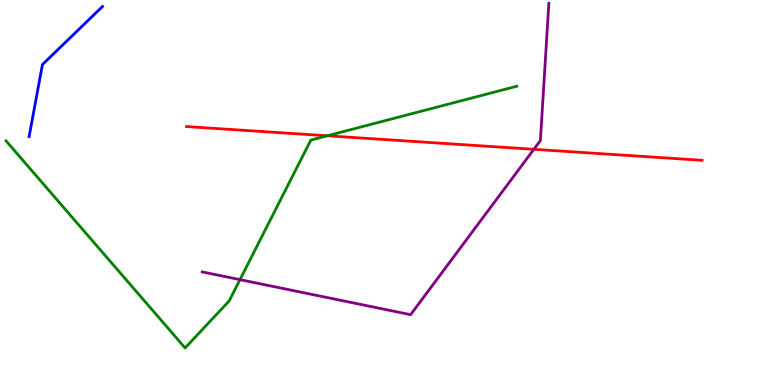[{'lines': ['blue', 'red'], 'intersections': []}, {'lines': ['green', 'red'], 'intersections': [{'x': 4.22, 'y': 6.47}]}, {'lines': ['purple', 'red'], 'intersections': [{'x': 6.89, 'y': 6.12}]}, {'lines': ['blue', 'green'], 'intersections': []}, {'lines': ['blue', 'purple'], 'intersections': []}, {'lines': ['green', 'purple'], 'intersections': [{'x': 3.1, 'y': 2.74}]}]